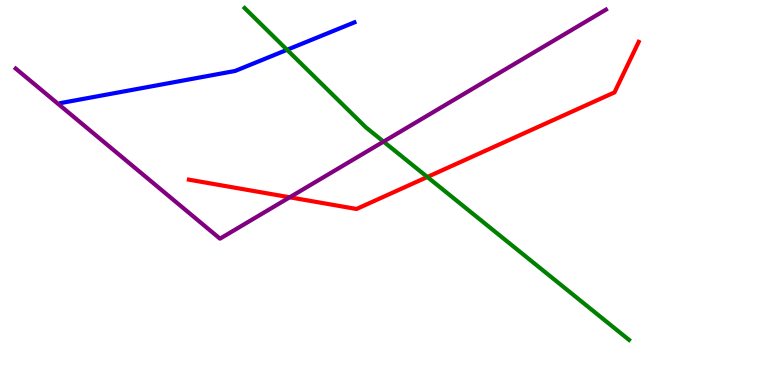[{'lines': ['blue', 'red'], 'intersections': []}, {'lines': ['green', 'red'], 'intersections': [{'x': 5.51, 'y': 5.4}]}, {'lines': ['purple', 'red'], 'intersections': [{'x': 3.74, 'y': 4.88}]}, {'lines': ['blue', 'green'], 'intersections': [{'x': 3.7, 'y': 8.71}]}, {'lines': ['blue', 'purple'], 'intersections': []}, {'lines': ['green', 'purple'], 'intersections': [{'x': 4.95, 'y': 6.32}]}]